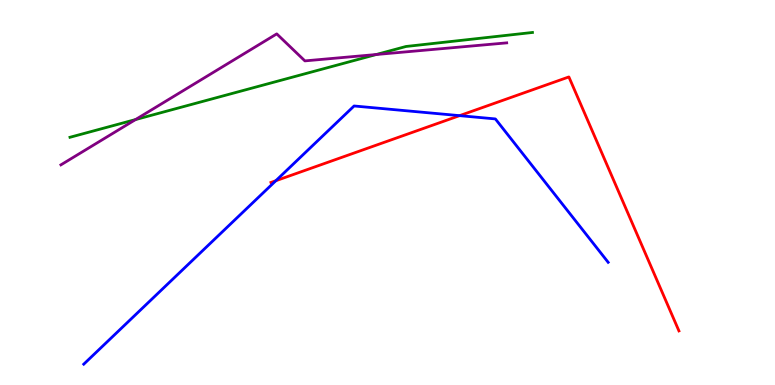[{'lines': ['blue', 'red'], 'intersections': [{'x': 3.56, 'y': 5.31}, {'x': 5.93, 'y': 7.0}]}, {'lines': ['green', 'red'], 'intersections': []}, {'lines': ['purple', 'red'], 'intersections': []}, {'lines': ['blue', 'green'], 'intersections': []}, {'lines': ['blue', 'purple'], 'intersections': []}, {'lines': ['green', 'purple'], 'intersections': [{'x': 1.75, 'y': 6.89}, {'x': 4.86, 'y': 8.58}]}]